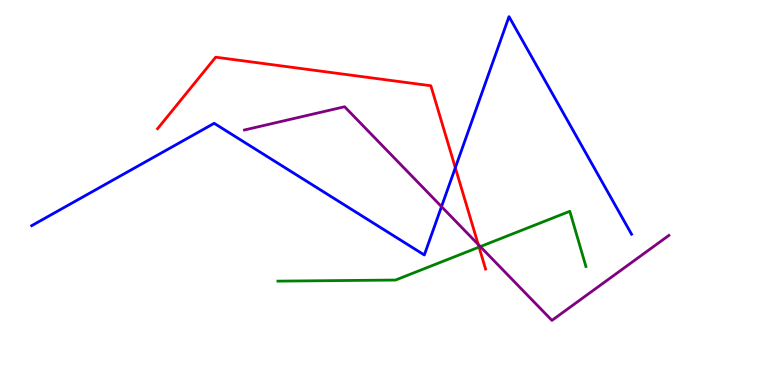[{'lines': ['blue', 'red'], 'intersections': [{'x': 5.88, 'y': 5.64}]}, {'lines': ['green', 'red'], 'intersections': [{'x': 6.18, 'y': 3.58}]}, {'lines': ['purple', 'red'], 'intersections': [{'x': 6.17, 'y': 3.65}]}, {'lines': ['blue', 'green'], 'intersections': []}, {'lines': ['blue', 'purple'], 'intersections': [{'x': 5.7, 'y': 4.63}]}, {'lines': ['green', 'purple'], 'intersections': [{'x': 6.2, 'y': 3.59}]}]